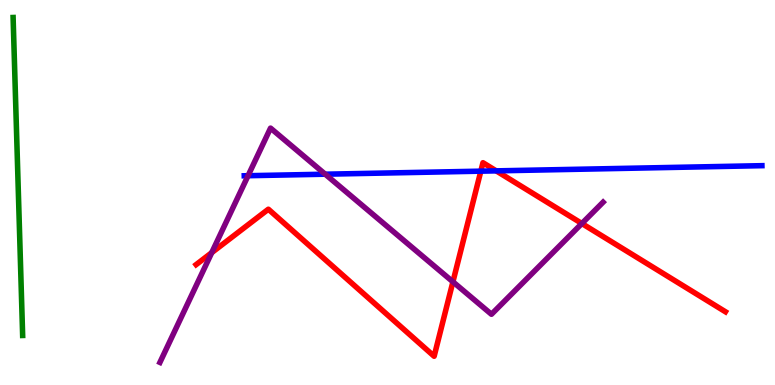[{'lines': ['blue', 'red'], 'intersections': [{'x': 6.2, 'y': 5.55}, {'x': 6.4, 'y': 5.56}]}, {'lines': ['green', 'red'], 'intersections': []}, {'lines': ['purple', 'red'], 'intersections': [{'x': 2.73, 'y': 3.44}, {'x': 5.84, 'y': 2.68}, {'x': 7.51, 'y': 4.19}]}, {'lines': ['blue', 'green'], 'intersections': []}, {'lines': ['blue', 'purple'], 'intersections': [{'x': 3.2, 'y': 5.44}, {'x': 4.2, 'y': 5.48}]}, {'lines': ['green', 'purple'], 'intersections': []}]